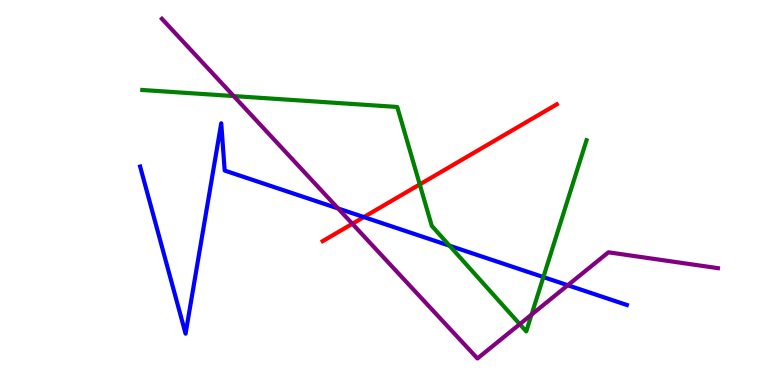[{'lines': ['blue', 'red'], 'intersections': [{'x': 4.69, 'y': 4.36}]}, {'lines': ['green', 'red'], 'intersections': [{'x': 5.42, 'y': 5.21}]}, {'lines': ['purple', 'red'], 'intersections': [{'x': 4.55, 'y': 4.19}]}, {'lines': ['blue', 'green'], 'intersections': [{'x': 5.8, 'y': 3.62}, {'x': 7.01, 'y': 2.8}]}, {'lines': ['blue', 'purple'], 'intersections': [{'x': 4.36, 'y': 4.59}, {'x': 7.33, 'y': 2.59}]}, {'lines': ['green', 'purple'], 'intersections': [{'x': 3.02, 'y': 7.5}, {'x': 6.71, 'y': 1.58}, {'x': 6.86, 'y': 1.83}]}]